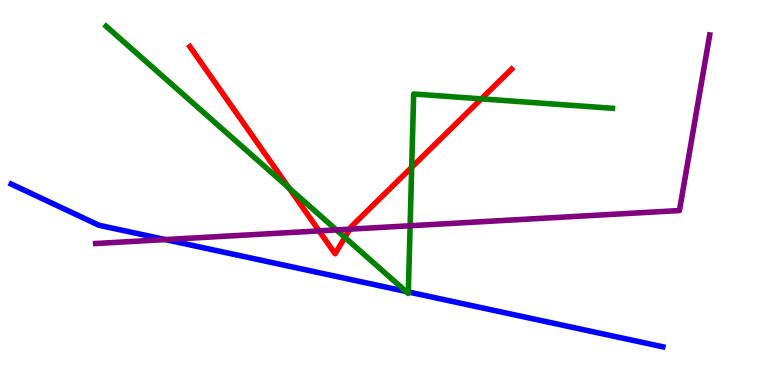[{'lines': ['blue', 'red'], 'intersections': []}, {'lines': ['green', 'red'], 'intersections': [{'x': 3.73, 'y': 5.12}, {'x': 4.45, 'y': 3.83}, {'x': 5.31, 'y': 5.65}, {'x': 6.21, 'y': 7.43}]}, {'lines': ['purple', 'red'], 'intersections': [{'x': 4.12, 'y': 4.0}, {'x': 4.51, 'y': 4.05}]}, {'lines': ['blue', 'green'], 'intersections': [{'x': 5.24, 'y': 2.43}, {'x': 5.27, 'y': 2.42}]}, {'lines': ['blue', 'purple'], 'intersections': [{'x': 2.13, 'y': 3.78}]}, {'lines': ['green', 'purple'], 'intersections': [{'x': 4.34, 'y': 4.03}, {'x': 5.29, 'y': 4.14}]}]